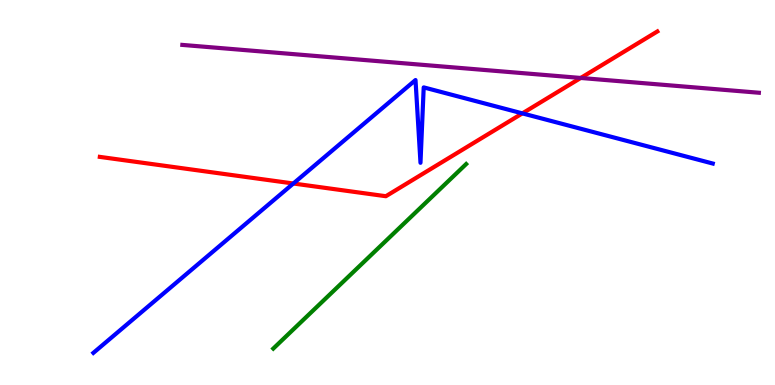[{'lines': ['blue', 'red'], 'intersections': [{'x': 3.79, 'y': 5.23}, {'x': 6.74, 'y': 7.06}]}, {'lines': ['green', 'red'], 'intersections': []}, {'lines': ['purple', 'red'], 'intersections': [{'x': 7.49, 'y': 7.98}]}, {'lines': ['blue', 'green'], 'intersections': []}, {'lines': ['blue', 'purple'], 'intersections': []}, {'lines': ['green', 'purple'], 'intersections': []}]